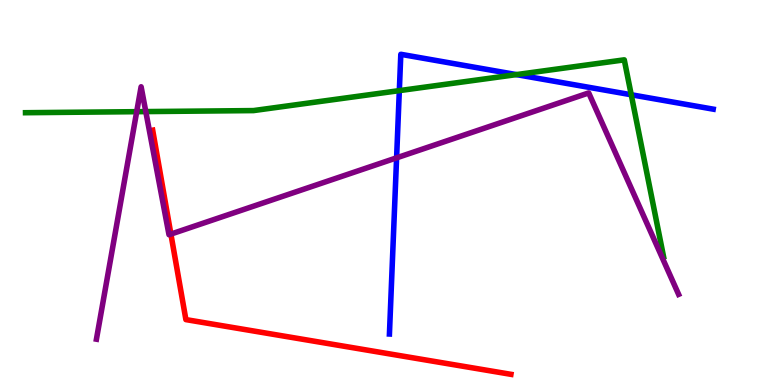[{'lines': ['blue', 'red'], 'intersections': []}, {'lines': ['green', 'red'], 'intersections': []}, {'lines': ['purple', 'red'], 'intersections': [{'x': 2.21, 'y': 3.92}]}, {'lines': ['blue', 'green'], 'intersections': [{'x': 5.15, 'y': 7.65}, {'x': 6.66, 'y': 8.06}, {'x': 8.15, 'y': 7.54}]}, {'lines': ['blue', 'purple'], 'intersections': [{'x': 5.12, 'y': 5.9}]}, {'lines': ['green', 'purple'], 'intersections': [{'x': 1.76, 'y': 7.1}, {'x': 1.88, 'y': 7.1}]}]